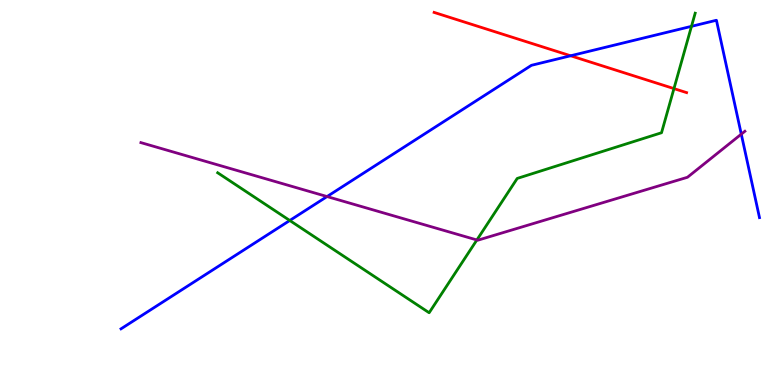[{'lines': ['blue', 'red'], 'intersections': [{'x': 7.36, 'y': 8.55}]}, {'lines': ['green', 'red'], 'intersections': [{'x': 8.7, 'y': 7.7}]}, {'lines': ['purple', 'red'], 'intersections': []}, {'lines': ['blue', 'green'], 'intersections': [{'x': 3.74, 'y': 4.27}, {'x': 8.92, 'y': 9.32}]}, {'lines': ['blue', 'purple'], 'intersections': [{'x': 4.22, 'y': 4.89}, {'x': 9.56, 'y': 6.52}]}, {'lines': ['green', 'purple'], 'intersections': [{'x': 6.15, 'y': 3.77}]}]